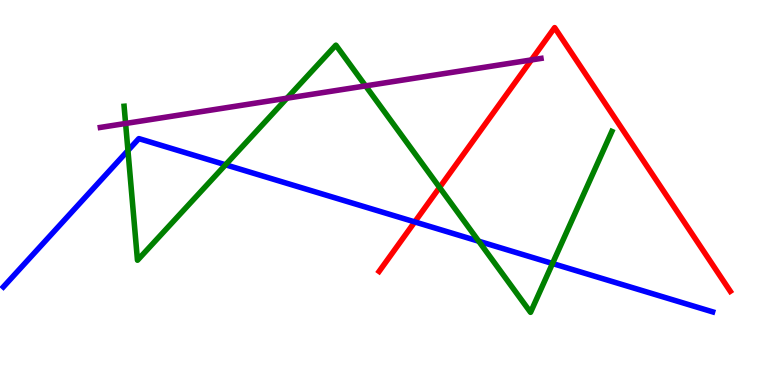[{'lines': ['blue', 'red'], 'intersections': [{'x': 5.35, 'y': 4.24}]}, {'lines': ['green', 'red'], 'intersections': [{'x': 5.67, 'y': 5.13}]}, {'lines': ['purple', 'red'], 'intersections': [{'x': 6.86, 'y': 8.44}]}, {'lines': ['blue', 'green'], 'intersections': [{'x': 1.65, 'y': 6.09}, {'x': 2.91, 'y': 5.72}, {'x': 6.18, 'y': 3.73}, {'x': 7.13, 'y': 3.16}]}, {'lines': ['blue', 'purple'], 'intersections': []}, {'lines': ['green', 'purple'], 'intersections': [{'x': 1.62, 'y': 6.79}, {'x': 3.7, 'y': 7.45}, {'x': 4.72, 'y': 7.77}]}]